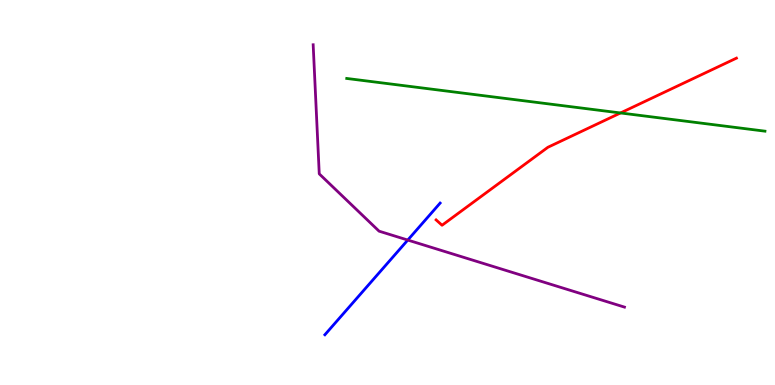[{'lines': ['blue', 'red'], 'intersections': []}, {'lines': ['green', 'red'], 'intersections': [{'x': 8.01, 'y': 7.07}]}, {'lines': ['purple', 'red'], 'intersections': []}, {'lines': ['blue', 'green'], 'intersections': []}, {'lines': ['blue', 'purple'], 'intersections': [{'x': 5.26, 'y': 3.76}]}, {'lines': ['green', 'purple'], 'intersections': []}]